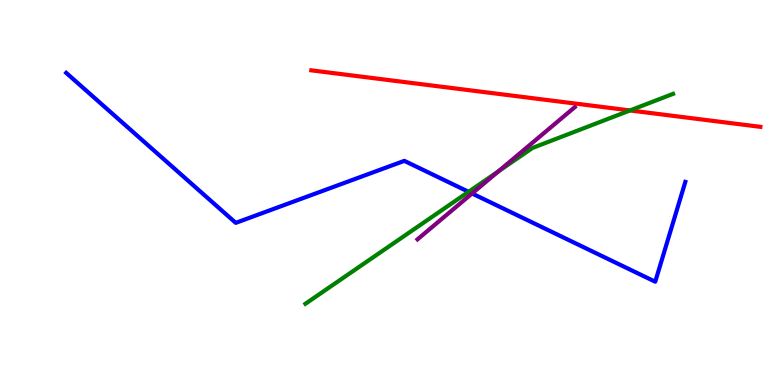[{'lines': ['blue', 'red'], 'intersections': []}, {'lines': ['green', 'red'], 'intersections': [{'x': 8.13, 'y': 7.13}]}, {'lines': ['purple', 'red'], 'intersections': []}, {'lines': ['blue', 'green'], 'intersections': [{'x': 6.05, 'y': 5.02}]}, {'lines': ['blue', 'purple'], 'intersections': [{'x': 6.09, 'y': 4.97}]}, {'lines': ['green', 'purple'], 'intersections': [{'x': 6.43, 'y': 5.55}]}]